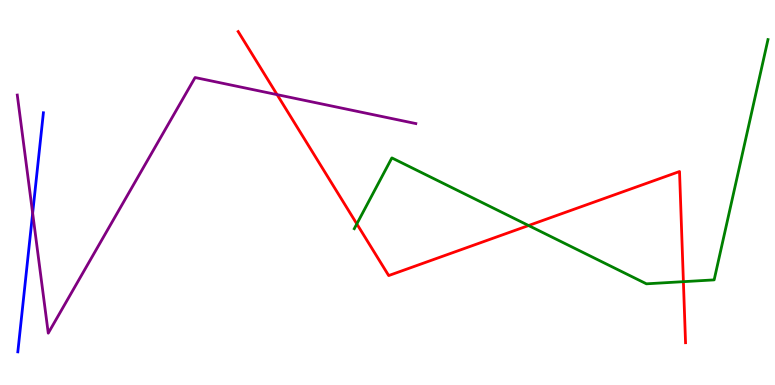[{'lines': ['blue', 'red'], 'intersections': []}, {'lines': ['green', 'red'], 'intersections': [{'x': 4.6, 'y': 4.18}, {'x': 6.82, 'y': 4.14}, {'x': 8.82, 'y': 2.68}]}, {'lines': ['purple', 'red'], 'intersections': [{'x': 3.58, 'y': 7.54}]}, {'lines': ['blue', 'green'], 'intersections': []}, {'lines': ['blue', 'purple'], 'intersections': [{'x': 0.421, 'y': 4.46}]}, {'lines': ['green', 'purple'], 'intersections': []}]